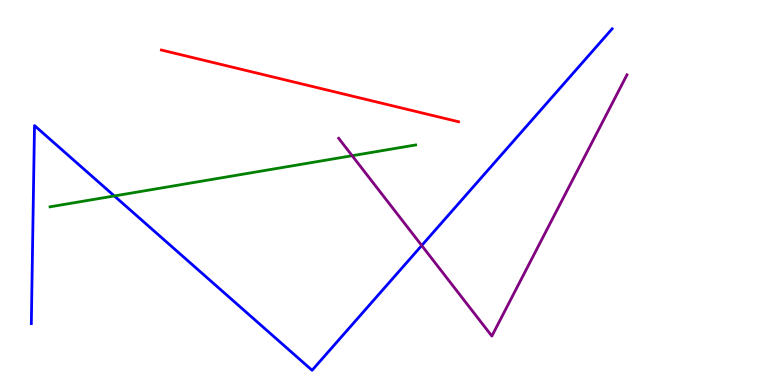[{'lines': ['blue', 'red'], 'intersections': []}, {'lines': ['green', 'red'], 'intersections': []}, {'lines': ['purple', 'red'], 'intersections': []}, {'lines': ['blue', 'green'], 'intersections': [{'x': 1.48, 'y': 4.91}]}, {'lines': ['blue', 'purple'], 'intersections': [{'x': 5.44, 'y': 3.62}]}, {'lines': ['green', 'purple'], 'intersections': [{'x': 4.54, 'y': 5.96}]}]